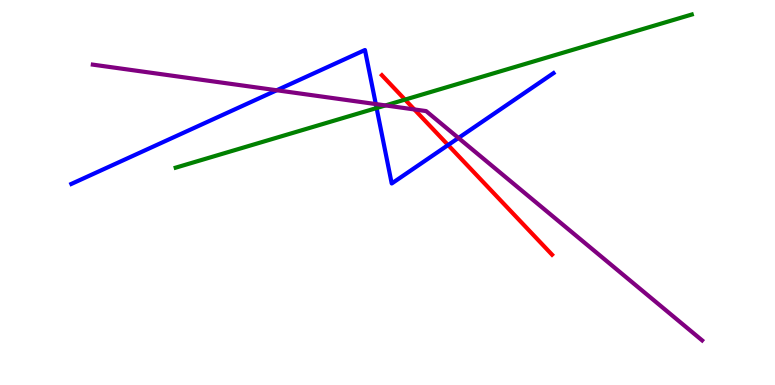[{'lines': ['blue', 'red'], 'intersections': [{'x': 5.78, 'y': 6.23}]}, {'lines': ['green', 'red'], 'intersections': [{'x': 5.23, 'y': 7.41}]}, {'lines': ['purple', 'red'], 'intersections': [{'x': 5.35, 'y': 7.16}]}, {'lines': ['blue', 'green'], 'intersections': [{'x': 4.86, 'y': 7.19}]}, {'lines': ['blue', 'purple'], 'intersections': [{'x': 3.57, 'y': 7.66}, {'x': 4.85, 'y': 7.3}, {'x': 5.92, 'y': 6.42}]}, {'lines': ['green', 'purple'], 'intersections': [{'x': 4.97, 'y': 7.26}]}]